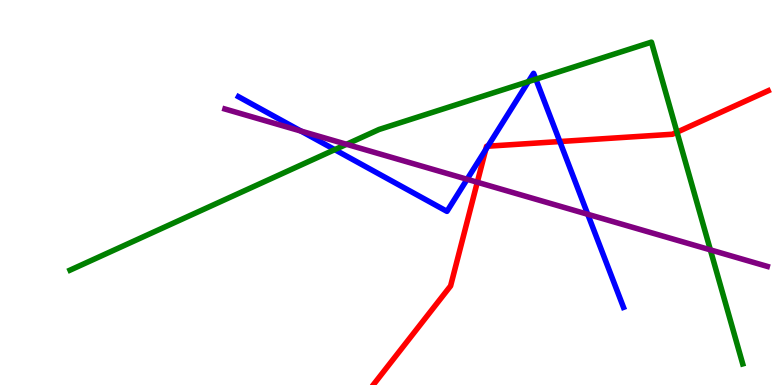[{'lines': ['blue', 'red'], 'intersections': [{'x': 6.27, 'y': 6.11}, {'x': 6.29, 'y': 6.2}, {'x': 7.22, 'y': 6.32}]}, {'lines': ['green', 'red'], 'intersections': [{'x': 8.74, 'y': 6.57}]}, {'lines': ['purple', 'red'], 'intersections': [{'x': 6.16, 'y': 5.27}]}, {'lines': ['blue', 'green'], 'intersections': [{'x': 4.32, 'y': 6.11}, {'x': 6.82, 'y': 7.88}, {'x': 6.91, 'y': 7.94}]}, {'lines': ['blue', 'purple'], 'intersections': [{'x': 3.88, 'y': 6.6}, {'x': 6.03, 'y': 5.34}, {'x': 7.58, 'y': 4.43}]}, {'lines': ['green', 'purple'], 'intersections': [{'x': 4.47, 'y': 6.25}, {'x': 9.17, 'y': 3.51}]}]